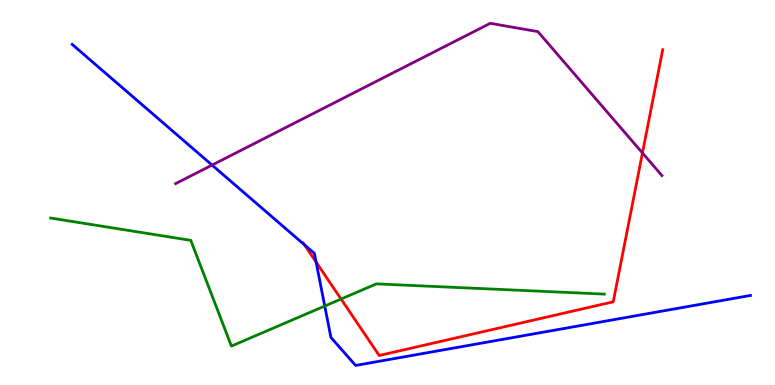[{'lines': ['blue', 'red'], 'intersections': [{'x': 3.93, 'y': 3.64}, {'x': 4.08, 'y': 3.19}]}, {'lines': ['green', 'red'], 'intersections': [{'x': 4.4, 'y': 2.23}]}, {'lines': ['purple', 'red'], 'intersections': [{'x': 8.29, 'y': 6.03}]}, {'lines': ['blue', 'green'], 'intersections': [{'x': 4.19, 'y': 2.05}]}, {'lines': ['blue', 'purple'], 'intersections': [{'x': 2.74, 'y': 5.71}]}, {'lines': ['green', 'purple'], 'intersections': []}]